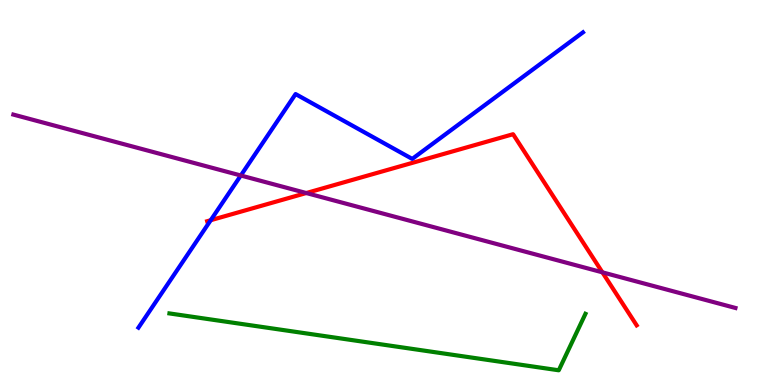[{'lines': ['blue', 'red'], 'intersections': [{'x': 2.72, 'y': 4.28}]}, {'lines': ['green', 'red'], 'intersections': []}, {'lines': ['purple', 'red'], 'intersections': [{'x': 3.95, 'y': 4.99}, {'x': 7.77, 'y': 2.93}]}, {'lines': ['blue', 'green'], 'intersections': []}, {'lines': ['blue', 'purple'], 'intersections': [{'x': 3.11, 'y': 5.44}]}, {'lines': ['green', 'purple'], 'intersections': []}]